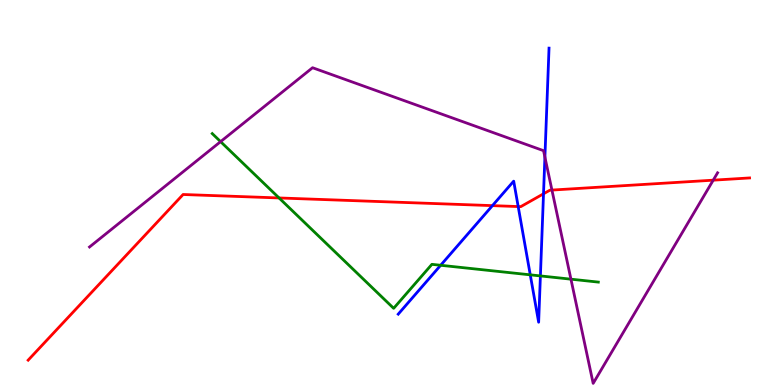[{'lines': ['blue', 'red'], 'intersections': [{'x': 6.35, 'y': 4.66}, {'x': 6.69, 'y': 4.63}, {'x': 7.01, 'y': 4.97}]}, {'lines': ['green', 'red'], 'intersections': [{'x': 3.6, 'y': 4.86}]}, {'lines': ['purple', 'red'], 'intersections': [{'x': 7.12, 'y': 5.06}, {'x': 9.2, 'y': 5.32}]}, {'lines': ['blue', 'green'], 'intersections': [{'x': 5.69, 'y': 3.11}, {'x': 6.84, 'y': 2.86}, {'x': 6.97, 'y': 2.83}]}, {'lines': ['blue', 'purple'], 'intersections': [{'x': 7.03, 'y': 5.92}]}, {'lines': ['green', 'purple'], 'intersections': [{'x': 2.85, 'y': 6.32}, {'x': 7.37, 'y': 2.75}]}]